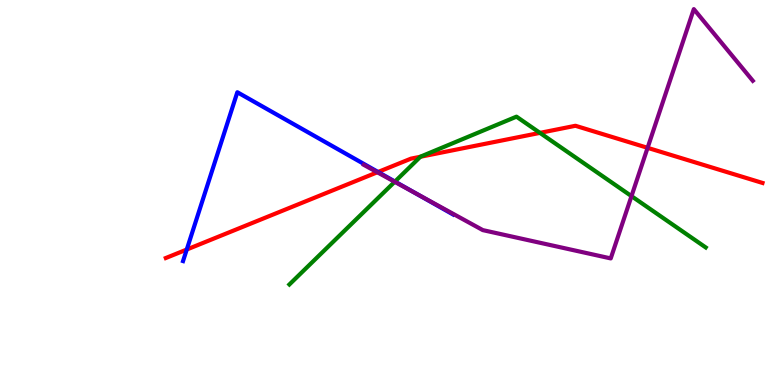[{'lines': ['blue', 'red'], 'intersections': [{'x': 2.41, 'y': 3.52}, {'x': 4.88, 'y': 5.53}]}, {'lines': ['green', 'red'], 'intersections': [{'x': 5.42, 'y': 5.93}, {'x': 6.97, 'y': 6.55}]}, {'lines': ['purple', 'red'], 'intersections': [{'x': 4.87, 'y': 5.53}, {'x': 8.36, 'y': 6.16}]}, {'lines': ['blue', 'green'], 'intersections': [{'x': 5.1, 'y': 5.28}]}, {'lines': ['blue', 'purple'], 'intersections': [{'x': 5.37, 'y': 4.98}]}, {'lines': ['green', 'purple'], 'intersections': [{'x': 5.09, 'y': 5.28}, {'x': 8.15, 'y': 4.91}]}]